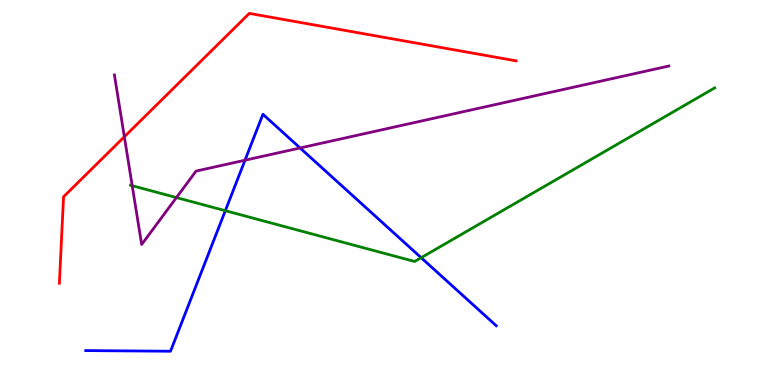[{'lines': ['blue', 'red'], 'intersections': []}, {'lines': ['green', 'red'], 'intersections': []}, {'lines': ['purple', 'red'], 'intersections': [{'x': 1.6, 'y': 6.45}]}, {'lines': ['blue', 'green'], 'intersections': [{'x': 2.91, 'y': 4.53}, {'x': 5.43, 'y': 3.31}]}, {'lines': ['blue', 'purple'], 'intersections': [{'x': 3.16, 'y': 5.84}, {'x': 3.87, 'y': 6.16}]}, {'lines': ['green', 'purple'], 'intersections': [{'x': 1.71, 'y': 5.18}, {'x': 2.28, 'y': 4.87}]}]